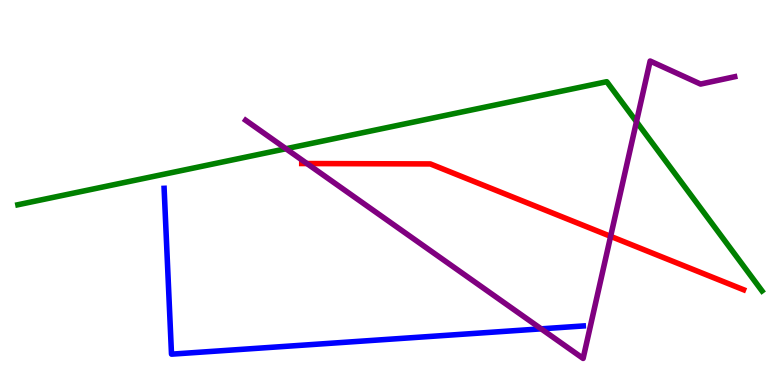[{'lines': ['blue', 'red'], 'intersections': []}, {'lines': ['green', 'red'], 'intersections': []}, {'lines': ['purple', 'red'], 'intersections': [{'x': 3.96, 'y': 5.75}, {'x': 7.88, 'y': 3.86}]}, {'lines': ['blue', 'green'], 'intersections': []}, {'lines': ['blue', 'purple'], 'intersections': [{'x': 6.98, 'y': 1.46}]}, {'lines': ['green', 'purple'], 'intersections': [{'x': 3.69, 'y': 6.14}, {'x': 8.21, 'y': 6.84}]}]